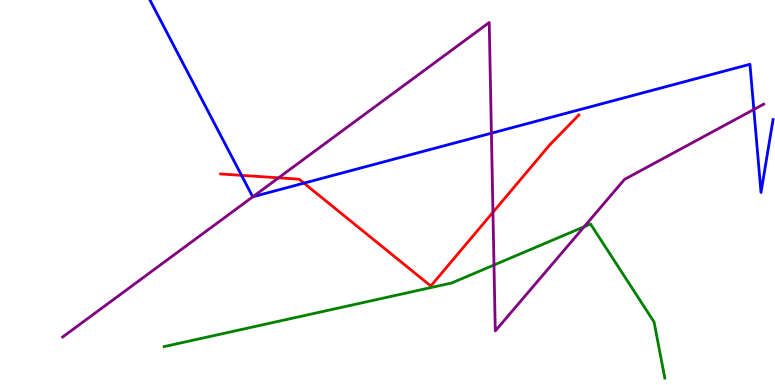[{'lines': ['blue', 'red'], 'intersections': [{'x': 3.12, 'y': 5.45}, {'x': 3.92, 'y': 5.24}]}, {'lines': ['green', 'red'], 'intersections': []}, {'lines': ['purple', 'red'], 'intersections': [{'x': 3.59, 'y': 5.38}, {'x': 6.36, 'y': 4.49}]}, {'lines': ['blue', 'green'], 'intersections': []}, {'lines': ['blue', 'purple'], 'intersections': [{'x': 3.26, 'y': 4.89}, {'x': 6.34, 'y': 6.54}, {'x': 9.73, 'y': 7.16}]}, {'lines': ['green', 'purple'], 'intersections': [{'x': 6.37, 'y': 3.12}, {'x': 7.54, 'y': 4.11}]}]